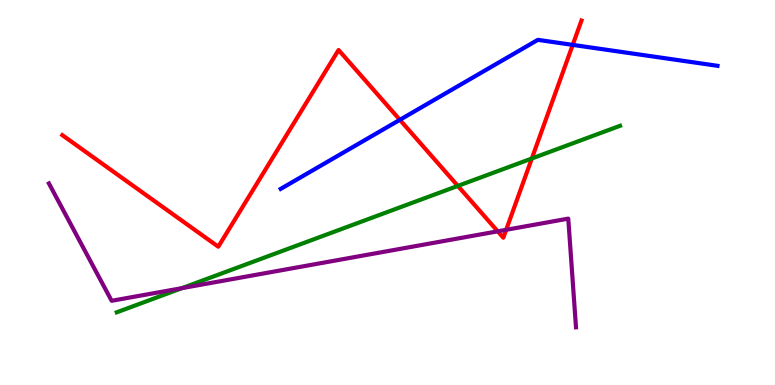[{'lines': ['blue', 'red'], 'intersections': [{'x': 5.16, 'y': 6.89}, {'x': 7.39, 'y': 8.83}]}, {'lines': ['green', 'red'], 'intersections': [{'x': 5.91, 'y': 5.17}, {'x': 6.86, 'y': 5.88}]}, {'lines': ['purple', 'red'], 'intersections': [{'x': 6.42, 'y': 3.99}, {'x': 6.53, 'y': 4.03}]}, {'lines': ['blue', 'green'], 'intersections': []}, {'lines': ['blue', 'purple'], 'intersections': []}, {'lines': ['green', 'purple'], 'intersections': [{'x': 2.35, 'y': 2.52}]}]